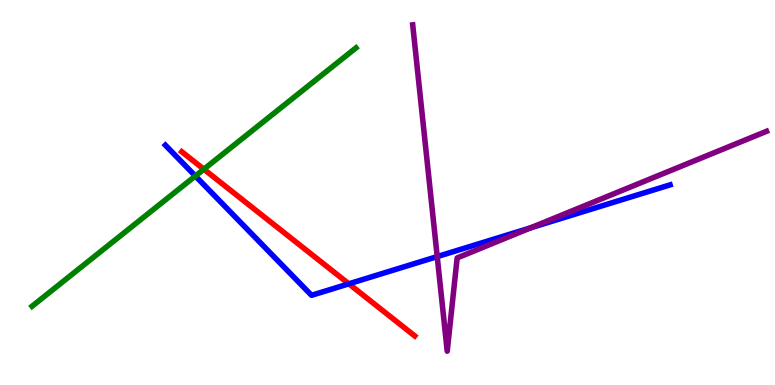[{'lines': ['blue', 'red'], 'intersections': [{'x': 4.5, 'y': 2.63}]}, {'lines': ['green', 'red'], 'intersections': [{'x': 2.63, 'y': 5.6}]}, {'lines': ['purple', 'red'], 'intersections': []}, {'lines': ['blue', 'green'], 'intersections': [{'x': 2.52, 'y': 5.43}]}, {'lines': ['blue', 'purple'], 'intersections': [{'x': 5.64, 'y': 3.34}, {'x': 6.85, 'y': 4.08}]}, {'lines': ['green', 'purple'], 'intersections': []}]